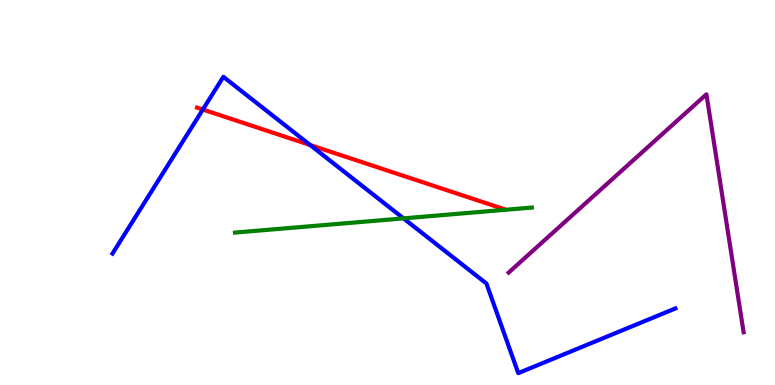[{'lines': ['blue', 'red'], 'intersections': [{'x': 2.62, 'y': 7.16}, {'x': 4.0, 'y': 6.23}]}, {'lines': ['green', 'red'], 'intersections': []}, {'lines': ['purple', 'red'], 'intersections': []}, {'lines': ['blue', 'green'], 'intersections': [{'x': 5.21, 'y': 4.33}]}, {'lines': ['blue', 'purple'], 'intersections': []}, {'lines': ['green', 'purple'], 'intersections': []}]